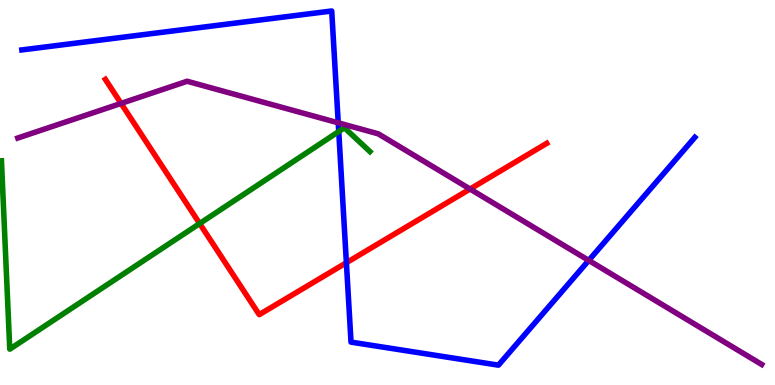[{'lines': ['blue', 'red'], 'intersections': [{'x': 4.47, 'y': 3.18}]}, {'lines': ['green', 'red'], 'intersections': [{'x': 2.58, 'y': 4.19}]}, {'lines': ['purple', 'red'], 'intersections': [{'x': 1.56, 'y': 7.31}, {'x': 6.07, 'y': 5.09}]}, {'lines': ['blue', 'green'], 'intersections': [{'x': 4.37, 'y': 6.58}]}, {'lines': ['blue', 'purple'], 'intersections': [{'x': 4.36, 'y': 6.81}, {'x': 7.6, 'y': 3.24}]}, {'lines': ['green', 'purple'], 'intersections': []}]